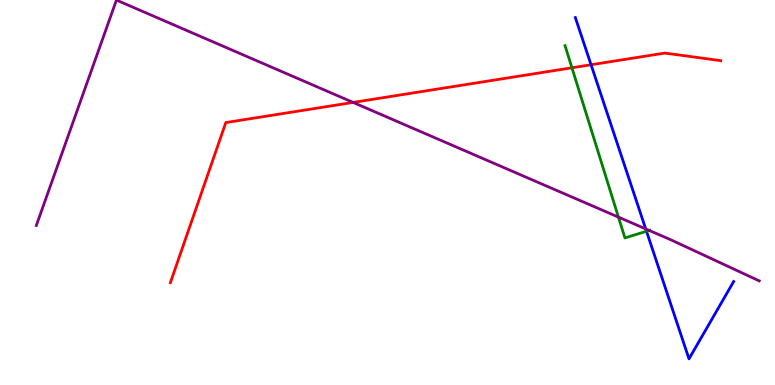[{'lines': ['blue', 'red'], 'intersections': [{'x': 7.63, 'y': 8.32}]}, {'lines': ['green', 'red'], 'intersections': [{'x': 7.38, 'y': 8.24}]}, {'lines': ['purple', 'red'], 'intersections': [{'x': 4.56, 'y': 7.34}]}, {'lines': ['blue', 'green'], 'intersections': [{'x': 8.34, 'y': 3.99}]}, {'lines': ['blue', 'purple'], 'intersections': [{'x': 8.33, 'y': 4.05}]}, {'lines': ['green', 'purple'], 'intersections': [{'x': 7.98, 'y': 4.36}, {'x': 8.38, 'y': 4.02}]}]